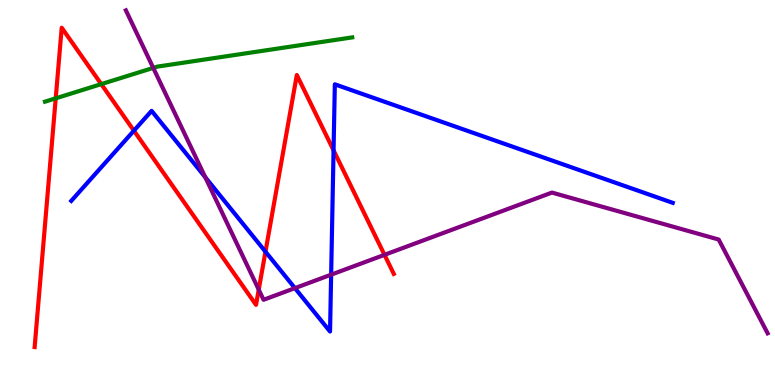[{'lines': ['blue', 'red'], 'intersections': [{'x': 1.73, 'y': 6.61}, {'x': 3.43, 'y': 3.46}, {'x': 4.3, 'y': 6.09}]}, {'lines': ['green', 'red'], 'intersections': [{'x': 0.719, 'y': 7.45}, {'x': 1.31, 'y': 7.82}]}, {'lines': ['purple', 'red'], 'intersections': [{'x': 3.34, 'y': 2.48}, {'x': 4.96, 'y': 3.38}]}, {'lines': ['blue', 'green'], 'intersections': []}, {'lines': ['blue', 'purple'], 'intersections': [{'x': 2.65, 'y': 5.4}, {'x': 3.81, 'y': 2.52}, {'x': 4.27, 'y': 2.87}]}, {'lines': ['green', 'purple'], 'intersections': [{'x': 1.98, 'y': 8.24}]}]